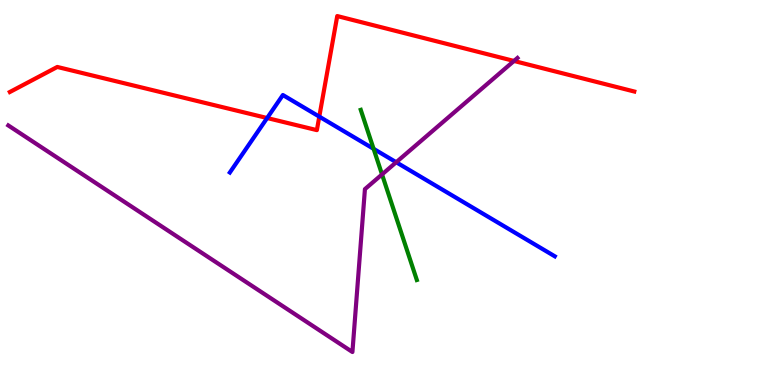[{'lines': ['blue', 'red'], 'intersections': [{'x': 3.45, 'y': 6.93}, {'x': 4.12, 'y': 6.97}]}, {'lines': ['green', 'red'], 'intersections': []}, {'lines': ['purple', 'red'], 'intersections': [{'x': 6.63, 'y': 8.42}]}, {'lines': ['blue', 'green'], 'intersections': [{'x': 4.82, 'y': 6.13}]}, {'lines': ['blue', 'purple'], 'intersections': [{'x': 5.11, 'y': 5.79}]}, {'lines': ['green', 'purple'], 'intersections': [{'x': 4.93, 'y': 5.47}]}]